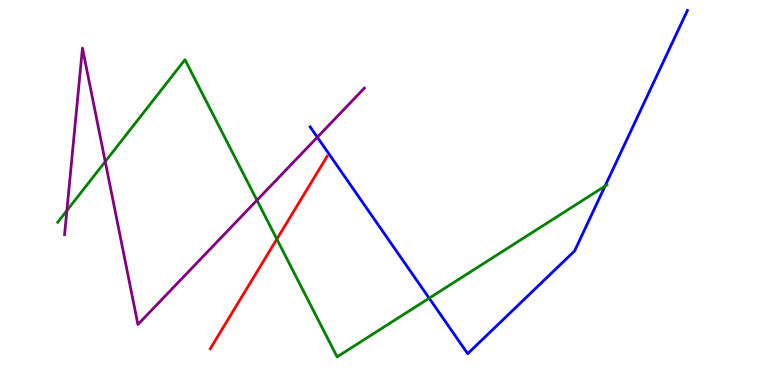[{'lines': ['blue', 'red'], 'intersections': []}, {'lines': ['green', 'red'], 'intersections': [{'x': 3.57, 'y': 3.79}]}, {'lines': ['purple', 'red'], 'intersections': []}, {'lines': ['blue', 'green'], 'intersections': [{'x': 5.54, 'y': 2.25}, {'x': 7.81, 'y': 5.17}]}, {'lines': ['blue', 'purple'], 'intersections': [{'x': 4.09, 'y': 6.44}]}, {'lines': ['green', 'purple'], 'intersections': [{'x': 0.863, 'y': 4.53}, {'x': 1.36, 'y': 5.8}, {'x': 3.32, 'y': 4.8}]}]